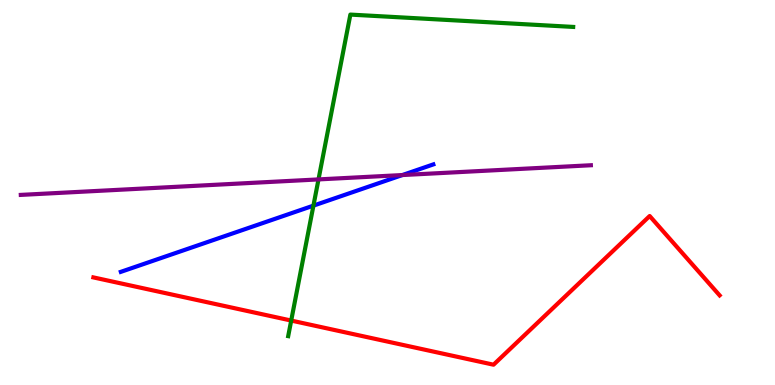[{'lines': ['blue', 'red'], 'intersections': []}, {'lines': ['green', 'red'], 'intersections': [{'x': 3.76, 'y': 1.67}]}, {'lines': ['purple', 'red'], 'intersections': []}, {'lines': ['blue', 'green'], 'intersections': [{'x': 4.04, 'y': 4.66}]}, {'lines': ['blue', 'purple'], 'intersections': [{'x': 5.19, 'y': 5.45}]}, {'lines': ['green', 'purple'], 'intersections': [{'x': 4.11, 'y': 5.34}]}]